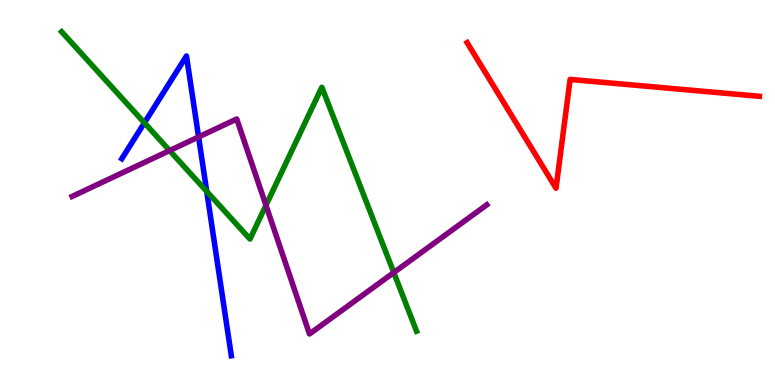[{'lines': ['blue', 'red'], 'intersections': []}, {'lines': ['green', 'red'], 'intersections': []}, {'lines': ['purple', 'red'], 'intersections': []}, {'lines': ['blue', 'green'], 'intersections': [{'x': 1.86, 'y': 6.81}, {'x': 2.67, 'y': 5.03}]}, {'lines': ['blue', 'purple'], 'intersections': [{'x': 2.56, 'y': 6.44}]}, {'lines': ['green', 'purple'], 'intersections': [{'x': 2.19, 'y': 6.09}, {'x': 3.43, 'y': 4.67}, {'x': 5.08, 'y': 2.92}]}]